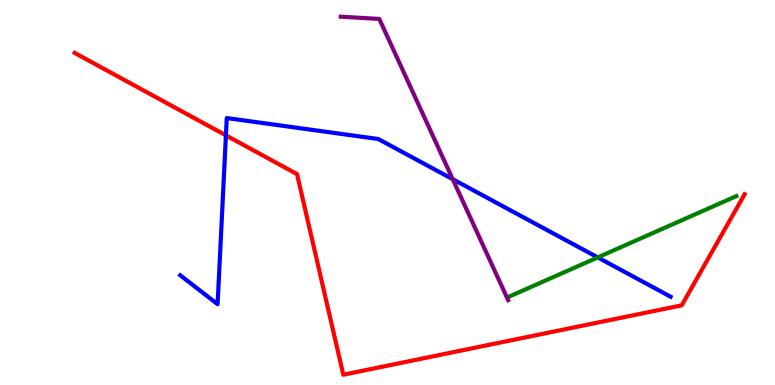[{'lines': ['blue', 'red'], 'intersections': [{'x': 2.91, 'y': 6.48}]}, {'lines': ['green', 'red'], 'intersections': []}, {'lines': ['purple', 'red'], 'intersections': []}, {'lines': ['blue', 'green'], 'intersections': [{'x': 7.71, 'y': 3.31}]}, {'lines': ['blue', 'purple'], 'intersections': [{'x': 5.84, 'y': 5.35}]}, {'lines': ['green', 'purple'], 'intersections': []}]